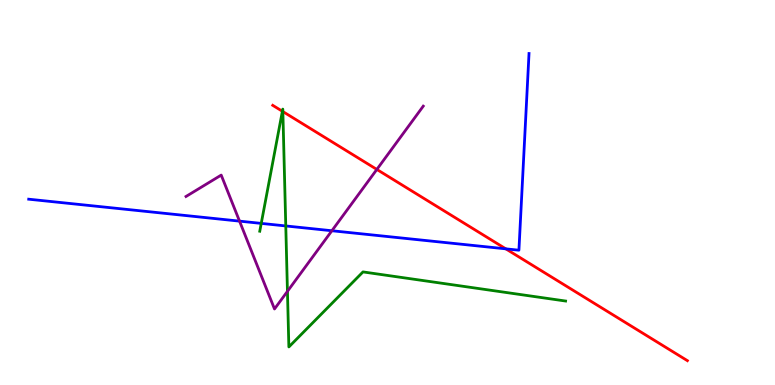[{'lines': ['blue', 'red'], 'intersections': [{'x': 6.53, 'y': 3.54}]}, {'lines': ['green', 'red'], 'intersections': [{'x': 3.64, 'y': 7.11}, {'x': 3.65, 'y': 7.1}]}, {'lines': ['purple', 'red'], 'intersections': [{'x': 4.86, 'y': 5.6}]}, {'lines': ['blue', 'green'], 'intersections': [{'x': 3.37, 'y': 4.2}, {'x': 3.69, 'y': 4.13}]}, {'lines': ['blue', 'purple'], 'intersections': [{'x': 3.09, 'y': 4.26}, {'x': 4.28, 'y': 4.01}]}, {'lines': ['green', 'purple'], 'intersections': [{'x': 3.71, 'y': 2.43}]}]